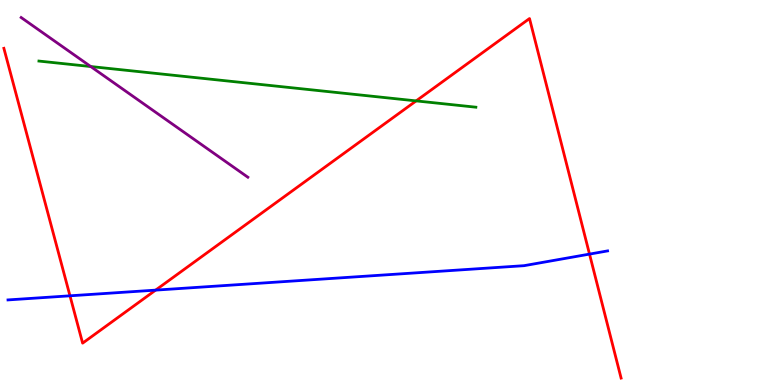[{'lines': ['blue', 'red'], 'intersections': [{'x': 0.903, 'y': 2.32}, {'x': 2.01, 'y': 2.46}, {'x': 7.61, 'y': 3.4}]}, {'lines': ['green', 'red'], 'intersections': [{'x': 5.37, 'y': 7.38}]}, {'lines': ['purple', 'red'], 'intersections': []}, {'lines': ['blue', 'green'], 'intersections': []}, {'lines': ['blue', 'purple'], 'intersections': []}, {'lines': ['green', 'purple'], 'intersections': [{'x': 1.17, 'y': 8.27}]}]